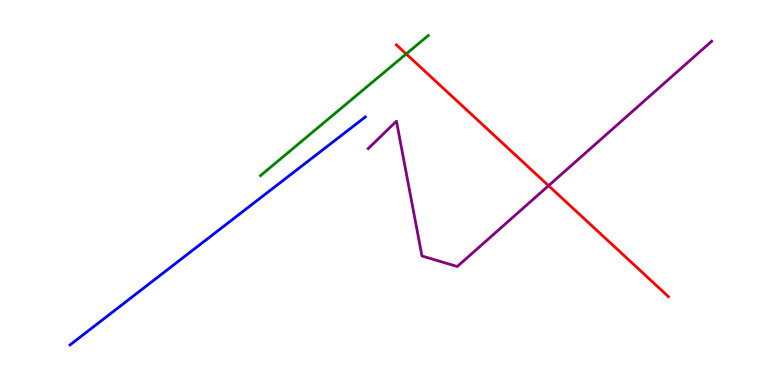[{'lines': ['blue', 'red'], 'intersections': []}, {'lines': ['green', 'red'], 'intersections': [{'x': 5.24, 'y': 8.6}]}, {'lines': ['purple', 'red'], 'intersections': [{'x': 7.08, 'y': 5.18}]}, {'lines': ['blue', 'green'], 'intersections': []}, {'lines': ['blue', 'purple'], 'intersections': []}, {'lines': ['green', 'purple'], 'intersections': []}]